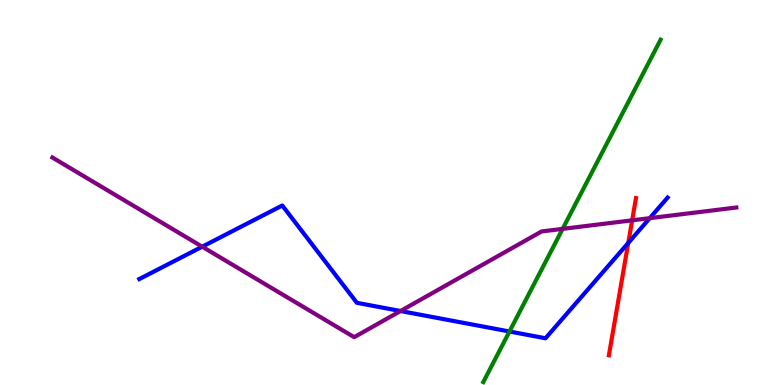[{'lines': ['blue', 'red'], 'intersections': [{'x': 8.11, 'y': 3.69}]}, {'lines': ['green', 'red'], 'intersections': []}, {'lines': ['purple', 'red'], 'intersections': [{'x': 8.16, 'y': 4.28}]}, {'lines': ['blue', 'green'], 'intersections': [{'x': 6.57, 'y': 1.39}]}, {'lines': ['blue', 'purple'], 'intersections': [{'x': 2.61, 'y': 3.59}, {'x': 5.17, 'y': 1.92}, {'x': 8.38, 'y': 4.33}]}, {'lines': ['green', 'purple'], 'intersections': [{'x': 7.26, 'y': 4.06}]}]